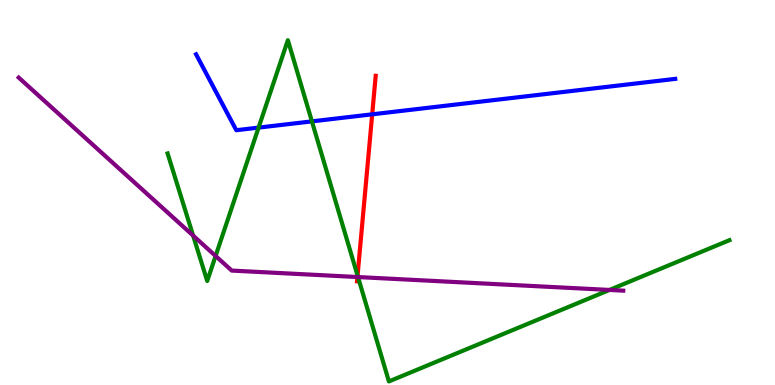[{'lines': ['blue', 'red'], 'intersections': [{'x': 4.8, 'y': 7.03}]}, {'lines': ['green', 'red'], 'intersections': [{'x': 4.61, 'y': 2.84}]}, {'lines': ['purple', 'red'], 'intersections': [{'x': 4.61, 'y': 2.8}]}, {'lines': ['blue', 'green'], 'intersections': [{'x': 3.34, 'y': 6.69}, {'x': 4.02, 'y': 6.85}]}, {'lines': ['blue', 'purple'], 'intersections': []}, {'lines': ['green', 'purple'], 'intersections': [{'x': 2.49, 'y': 3.88}, {'x': 2.78, 'y': 3.35}, {'x': 4.62, 'y': 2.8}, {'x': 7.86, 'y': 2.47}]}]